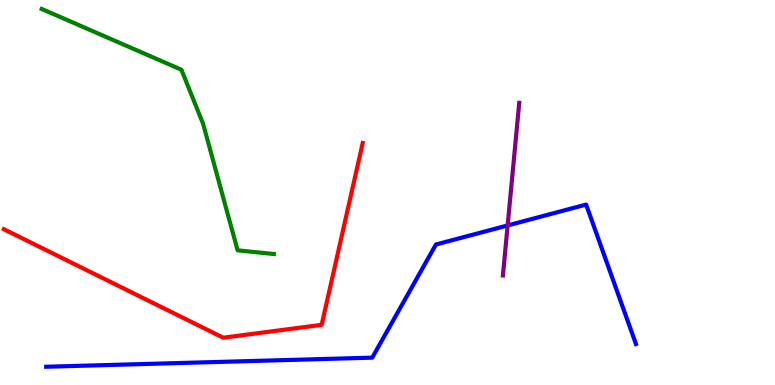[{'lines': ['blue', 'red'], 'intersections': []}, {'lines': ['green', 'red'], 'intersections': []}, {'lines': ['purple', 'red'], 'intersections': []}, {'lines': ['blue', 'green'], 'intersections': []}, {'lines': ['blue', 'purple'], 'intersections': [{'x': 6.55, 'y': 4.14}]}, {'lines': ['green', 'purple'], 'intersections': []}]